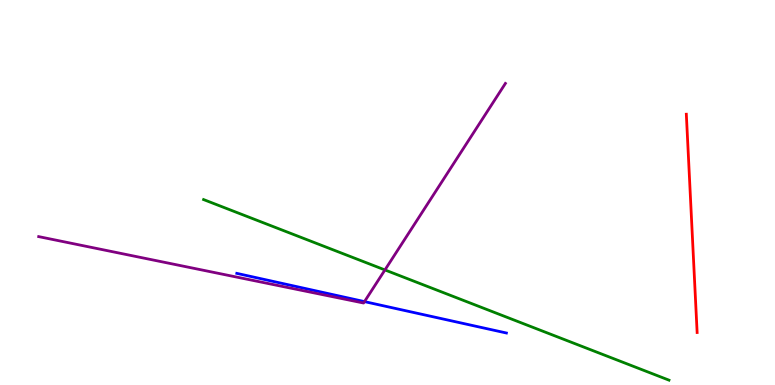[{'lines': ['blue', 'red'], 'intersections': []}, {'lines': ['green', 'red'], 'intersections': []}, {'lines': ['purple', 'red'], 'intersections': []}, {'lines': ['blue', 'green'], 'intersections': []}, {'lines': ['blue', 'purple'], 'intersections': [{'x': 4.7, 'y': 2.17}]}, {'lines': ['green', 'purple'], 'intersections': [{'x': 4.97, 'y': 2.99}]}]